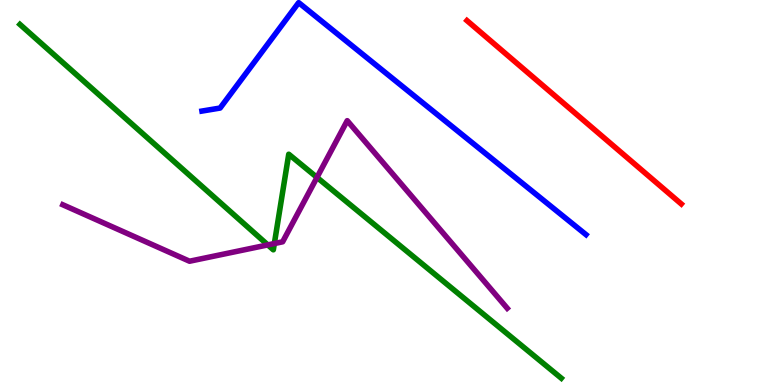[{'lines': ['blue', 'red'], 'intersections': []}, {'lines': ['green', 'red'], 'intersections': []}, {'lines': ['purple', 'red'], 'intersections': []}, {'lines': ['blue', 'green'], 'intersections': []}, {'lines': ['blue', 'purple'], 'intersections': []}, {'lines': ['green', 'purple'], 'intersections': [{'x': 3.46, 'y': 3.64}, {'x': 3.54, 'y': 3.67}, {'x': 4.09, 'y': 5.39}]}]